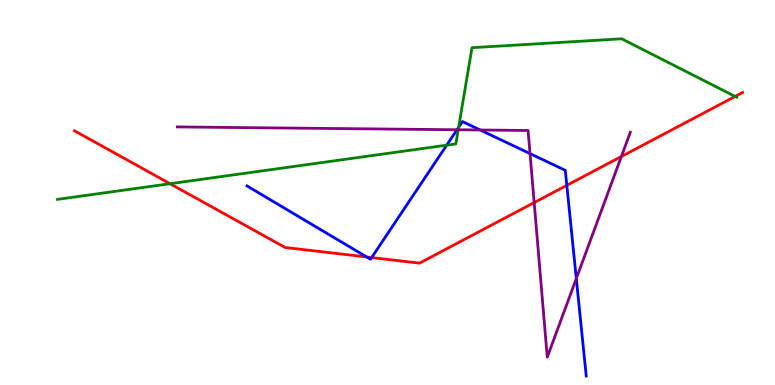[{'lines': ['blue', 'red'], 'intersections': [{'x': 4.73, 'y': 3.32}, {'x': 4.8, 'y': 3.31}, {'x': 7.31, 'y': 5.19}]}, {'lines': ['green', 'red'], 'intersections': [{'x': 2.19, 'y': 5.23}, {'x': 9.49, 'y': 7.49}]}, {'lines': ['purple', 'red'], 'intersections': [{'x': 6.89, 'y': 4.74}, {'x': 8.02, 'y': 5.93}]}, {'lines': ['blue', 'green'], 'intersections': [{'x': 5.76, 'y': 6.23}, {'x': 5.92, 'y': 6.69}]}, {'lines': ['blue', 'purple'], 'intersections': [{'x': 5.9, 'y': 6.63}, {'x': 6.2, 'y': 6.62}, {'x': 6.84, 'y': 6.01}, {'x': 7.44, 'y': 2.77}]}, {'lines': ['green', 'purple'], 'intersections': [{'x': 5.91, 'y': 6.63}]}]